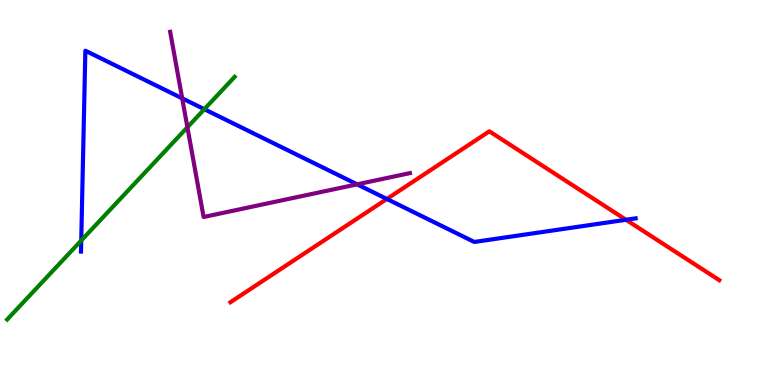[{'lines': ['blue', 'red'], 'intersections': [{'x': 4.99, 'y': 4.83}, {'x': 8.08, 'y': 4.29}]}, {'lines': ['green', 'red'], 'intersections': []}, {'lines': ['purple', 'red'], 'intersections': []}, {'lines': ['blue', 'green'], 'intersections': [{'x': 1.05, 'y': 3.75}, {'x': 2.64, 'y': 7.16}]}, {'lines': ['blue', 'purple'], 'intersections': [{'x': 2.35, 'y': 7.45}, {'x': 4.61, 'y': 5.21}]}, {'lines': ['green', 'purple'], 'intersections': [{'x': 2.42, 'y': 6.69}]}]